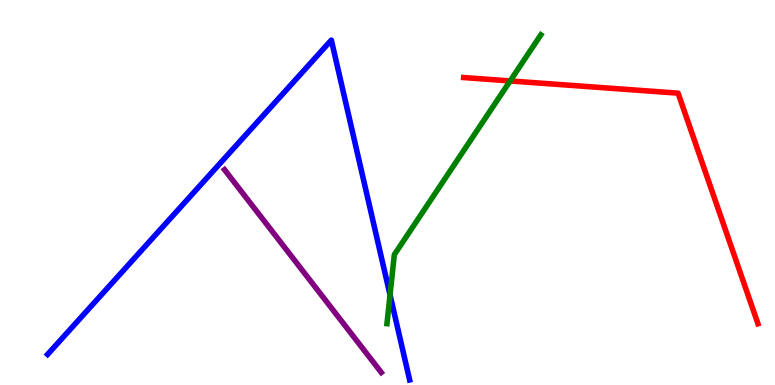[{'lines': ['blue', 'red'], 'intersections': []}, {'lines': ['green', 'red'], 'intersections': [{'x': 6.58, 'y': 7.9}]}, {'lines': ['purple', 'red'], 'intersections': []}, {'lines': ['blue', 'green'], 'intersections': [{'x': 5.03, 'y': 2.34}]}, {'lines': ['blue', 'purple'], 'intersections': []}, {'lines': ['green', 'purple'], 'intersections': []}]